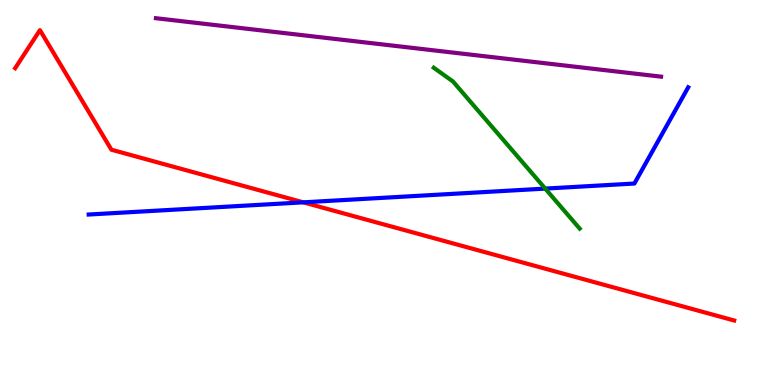[{'lines': ['blue', 'red'], 'intersections': [{'x': 3.91, 'y': 4.74}]}, {'lines': ['green', 'red'], 'intersections': []}, {'lines': ['purple', 'red'], 'intersections': []}, {'lines': ['blue', 'green'], 'intersections': [{'x': 7.04, 'y': 5.1}]}, {'lines': ['blue', 'purple'], 'intersections': []}, {'lines': ['green', 'purple'], 'intersections': []}]